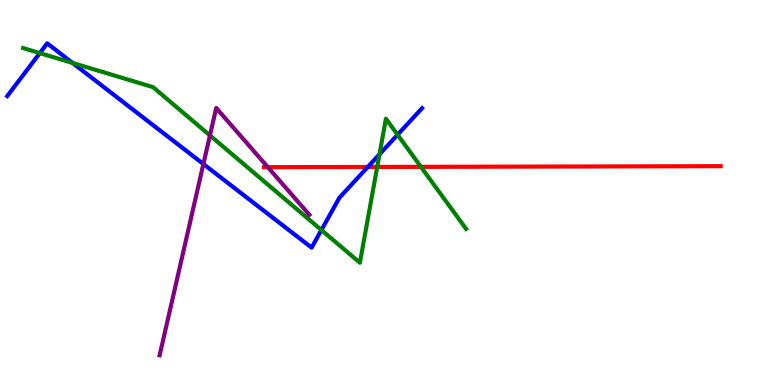[{'lines': ['blue', 'red'], 'intersections': [{'x': 4.75, 'y': 5.66}]}, {'lines': ['green', 'red'], 'intersections': [{'x': 4.87, 'y': 5.66}, {'x': 5.43, 'y': 5.67}]}, {'lines': ['purple', 'red'], 'intersections': [{'x': 3.46, 'y': 5.66}]}, {'lines': ['blue', 'green'], 'intersections': [{'x': 0.514, 'y': 8.62}, {'x': 0.936, 'y': 8.37}, {'x': 4.15, 'y': 4.02}, {'x': 4.9, 'y': 5.99}, {'x': 5.13, 'y': 6.5}]}, {'lines': ['blue', 'purple'], 'intersections': [{'x': 2.62, 'y': 5.74}]}, {'lines': ['green', 'purple'], 'intersections': [{'x': 2.71, 'y': 6.48}]}]